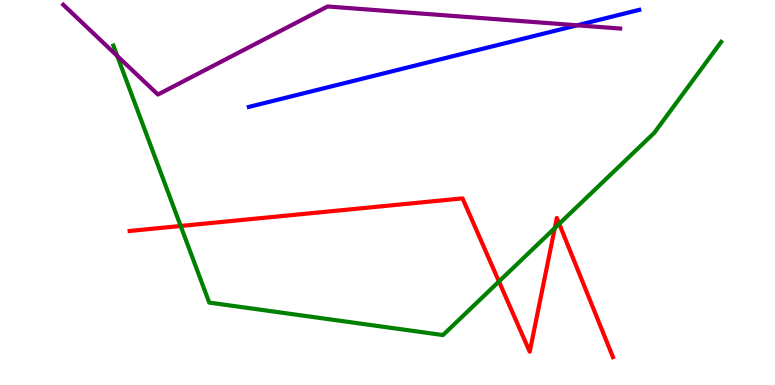[{'lines': ['blue', 'red'], 'intersections': []}, {'lines': ['green', 'red'], 'intersections': [{'x': 2.33, 'y': 4.13}, {'x': 6.44, 'y': 2.69}, {'x': 7.16, 'y': 4.08}, {'x': 7.22, 'y': 4.19}]}, {'lines': ['purple', 'red'], 'intersections': []}, {'lines': ['blue', 'green'], 'intersections': []}, {'lines': ['blue', 'purple'], 'intersections': [{'x': 7.45, 'y': 9.34}]}, {'lines': ['green', 'purple'], 'intersections': [{'x': 1.51, 'y': 8.55}]}]